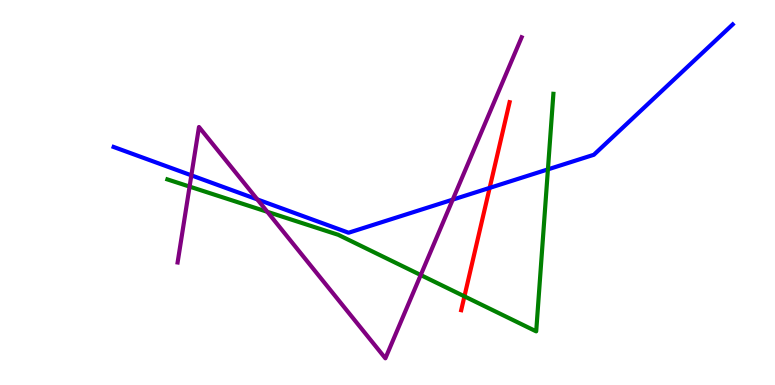[{'lines': ['blue', 'red'], 'intersections': [{'x': 6.32, 'y': 5.12}]}, {'lines': ['green', 'red'], 'intersections': [{'x': 5.99, 'y': 2.3}]}, {'lines': ['purple', 'red'], 'intersections': []}, {'lines': ['blue', 'green'], 'intersections': [{'x': 7.07, 'y': 5.6}]}, {'lines': ['blue', 'purple'], 'intersections': [{'x': 2.47, 'y': 5.45}, {'x': 3.32, 'y': 4.82}, {'x': 5.84, 'y': 4.81}]}, {'lines': ['green', 'purple'], 'intersections': [{'x': 2.45, 'y': 5.15}, {'x': 3.45, 'y': 4.5}, {'x': 5.43, 'y': 2.86}]}]